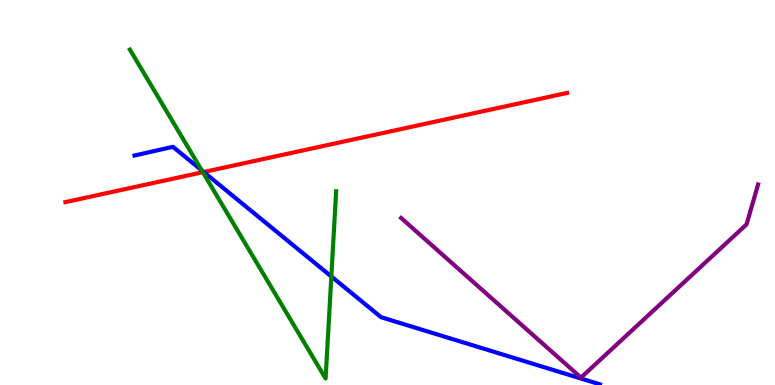[{'lines': ['blue', 'red'], 'intersections': [{'x': 2.63, 'y': 5.53}]}, {'lines': ['green', 'red'], 'intersections': [{'x': 2.62, 'y': 5.53}]}, {'lines': ['purple', 'red'], 'intersections': []}, {'lines': ['blue', 'green'], 'intersections': [{'x': 2.6, 'y': 5.57}, {'x': 4.28, 'y': 2.82}]}, {'lines': ['blue', 'purple'], 'intersections': []}, {'lines': ['green', 'purple'], 'intersections': []}]